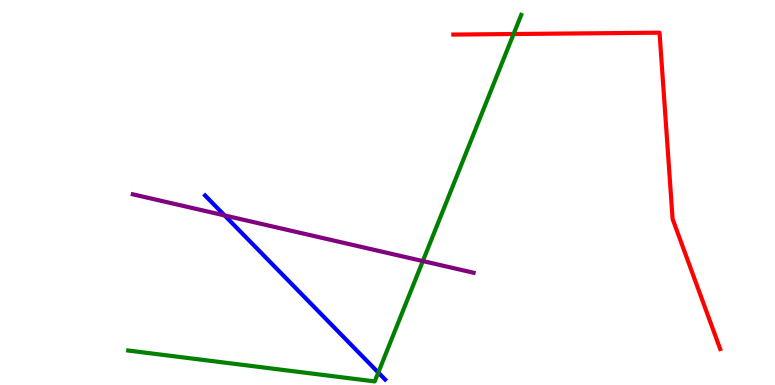[{'lines': ['blue', 'red'], 'intersections': []}, {'lines': ['green', 'red'], 'intersections': [{'x': 6.63, 'y': 9.12}]}, {'lines': ['purple', 'red'], 'intersections': []}, {'lines': ['blue', 'green'], 'intersections': [{'x': 4.88, 'y': 0.324}]}, {'lines': ['blue', 'purple'], 'intersections': [{'x': 2.9, 'y': 4.4}]}, {'lines': ['green', 'purple'], 'intersections': [{'x': 5.46, 'y': 3.22}]}]